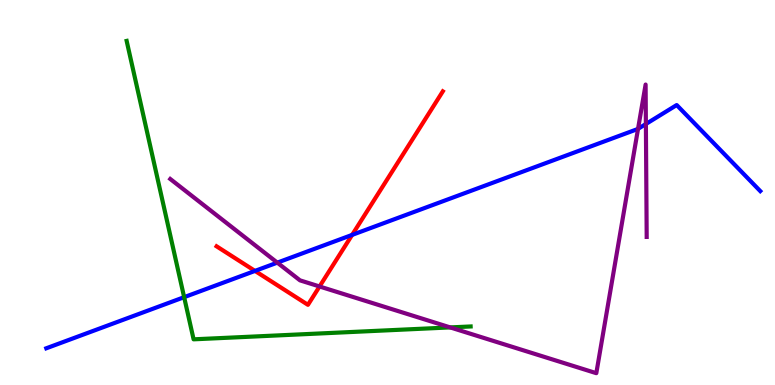[{'lines': ['blue', 'red'], 'intersections': [{'x': 3.29, 'y': 2.96}, {'x': 4.54, 'y': 3.9}]}, {'lines': ['green', 'red'], 'intersections': []}, {'lines': ['purple', 'red'], 'intersections': [{'x': 4.12, 'y': 2.56}]}, {'lines': ['blue', 'green'], 'intersections': [{'x': 2.38, 'y': 2.28}]}, {'lines': ['blue', 'purple'], 'intersections': [{'x': 3.58, 'y': 3.18}, {'x': 8.23, 'y': 6.65}, {'x': 8.33, 'y': 6.78}]}, {'lines': ['green', 'purple'], 'intersections': [{'x': 5.81, 'y': 1.5}]}]